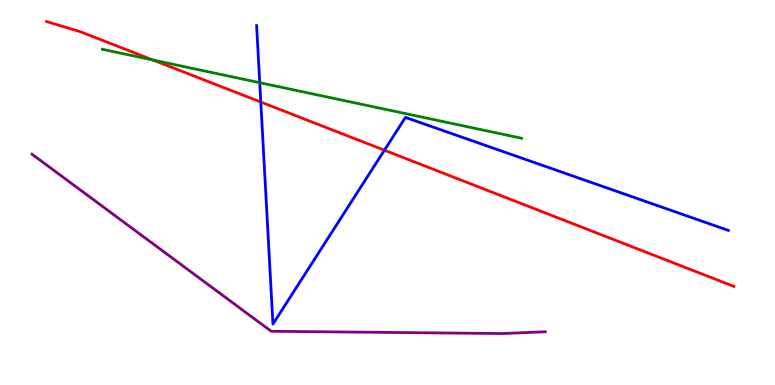[{'lines': ['blue', 'red'], 'intersections': [{'x': 3.37, 'y': 7.35}, {'x': 4.96, 'y': 6.1}]}, {'lines': ['green', 'red'], 'intersections': [{'x': 1.97, 'y': 8.44}]}, {'lines': ['purple', 'red'], 'intersections': []}, {'lines': ['blue', 'green'], 'intersections': [{'x': 3.35, 'y': 7.85}]}, {'lines': ['blue', 'purple'], 'intersections': []}, {'lines': ['green', 'purple'], 'intersections': []}]